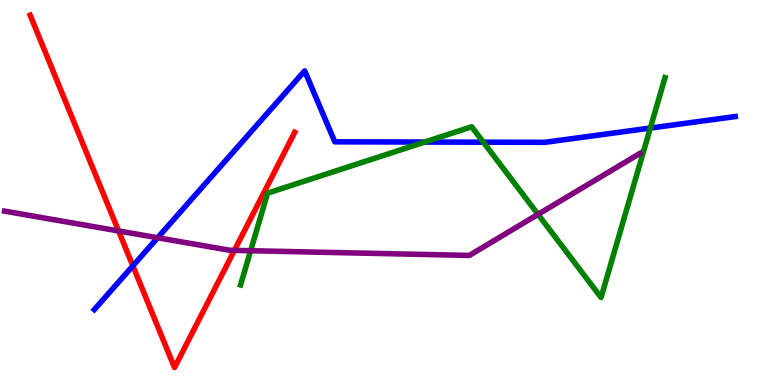[{'lines': ['blue', 'red'], 'intersections': [{'x': 1.71, 'y': 3.09}]}, {'lines': ['green', 'red'], 'intersections': []}, {'lines': ['purple', 'red'], 'intersections': [{'x': 1.53, 'y': 4.0}, {'x': 3.02, 'y': 3.5}]}, {'lines': ['blue', 'green'], 'intersections': [{'x': 5.48, 'y': 6.31}, {'x': 6.24, 'y': 6.31}, {'x': 8.39, 'y': 6.67}]}, {'lines': ['blue', 'purple'], 'intersections': [{'x': 2.03, 'y': 3.82}]}, {'lines': ['green', 'purple'], 'intersections': [{'x': 3.23, 'y': 3.49}, {'x': 6.94, 'y': 4.43}]}]